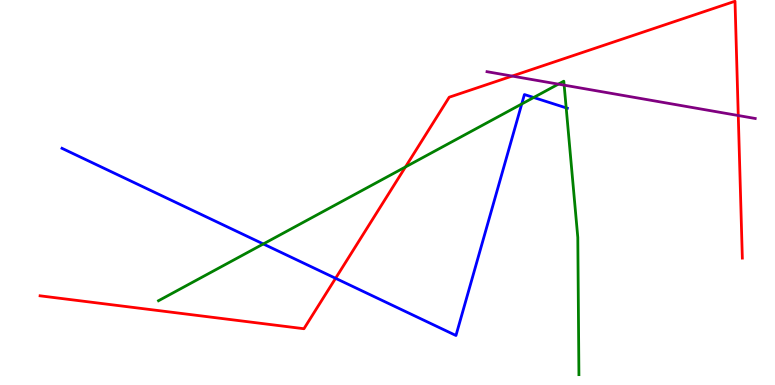[{'lines': ['blue', 'red'], 'intersections': [{'x': 4.33, 'y': 2.77}]}, {'lines': ['green', 'red'], 'intersections': [{'x': 5.23, 'y': 5.66}]}, {'lines': ['purple', 'red'], 'intersections': [{'x': 6.61, 'y': 8.02}, {'x': 9.53, 'y': 7.0}]}, {'lines': ['blue', 'green'], 'intersections': [{'x': 3.4, 'y': 3.66}, {'x': 6.73, 'y': 7.3}, {'x': 6.89, 'y': 7.47}, {'x': 7.31, 'y': 7.2}]}, {'lines': ['blue', 'purple'], 'intersections': []}, {'lines': ['green', 'purple'], 'intersections': [{'x': 7.2, 'y': 7.81}, {'x': 7.28, 'y': 7.79}]}]